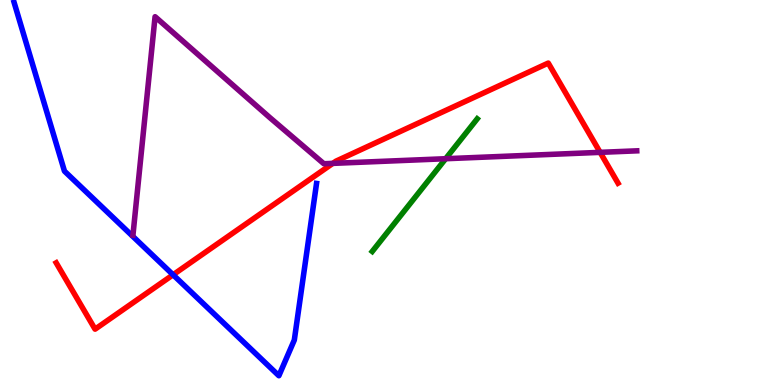[{'lines': ['blue', 'red'], 'intersections': [{'x': 2.23, 'y': 2.86}]}, {'lines': ['green', 'red'], 'intersections': []}, {'lines': ['purple', 'red'], 'intersections': [{'x': 4.29, 'y': 5.76}, {'x': 7.74, 'y': 6.04}]}, {'lines': ['blue', 'green'], 'intersections': []}, {'lines': ['blue', 'purple'], 'intersections': []}, {'lines': ['green', 'purple'], 'intersections': [{'x': 5.75, 'y': 5.88}]}]